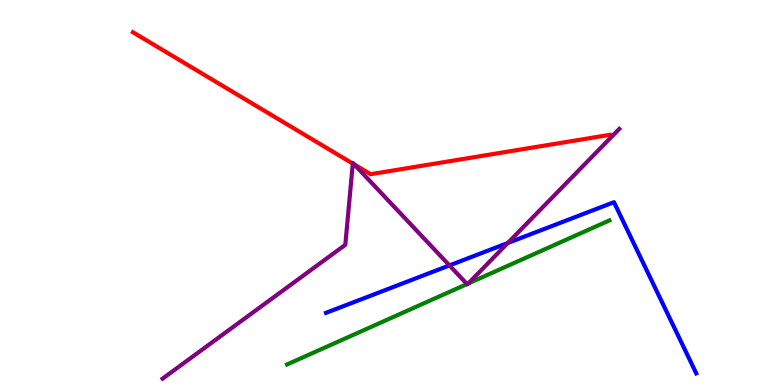[{'lines': ['blue', 'red'], 'intersections': []}, {'lines': ['green', 'red'], 'intersections': []}, {'lines': ['purple', 'red'], 'intersections': [{'x': 4.55, 'y': 5.75}, {'x': 4.57, 'y': 5.73}]}, {'lines': ['blue', 'green'], 'intersections': []}, {'lines': ['blue', 'purple'], 'intersections': [{'x': 5.8, 'y': 3.11}, {'x': 6.55, 'y': 3.69}]}, {'lines': ['green', 'purple'], 'intersections': [{'x': 6.03, 'y': 2.62}, {'x': 6.04, 'y': 2.64}]}]